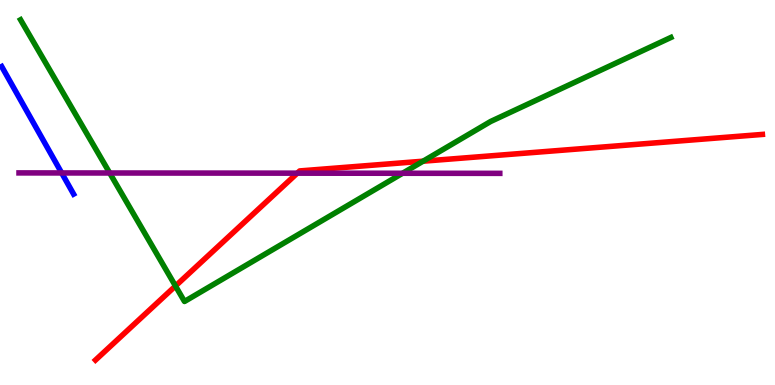[{'lines': ['blue', 'red'], 'intersections': []}, {'lines': ['green', 'red'], 'intersections': [{'x': 2.26, 'y': 2.57}, {'x': 5.46, 'y': 5.81}]}, {'lines': ['purple', 'red'], 'intersections': [{'x': 3.84, 'y': 5.5}]}, {'lines': ['blue', 'green'], 'intersections': []}, {'lines': ['blue', 'purple'], 'intersections': [{'x': 0.796, 'y': 5.51}]}, {'lines': ['green', 'purple'], 'intersections': [{'x': 1.42, 'y': 5.51}, {'x': 5.19, 'y': 5.5}]}]